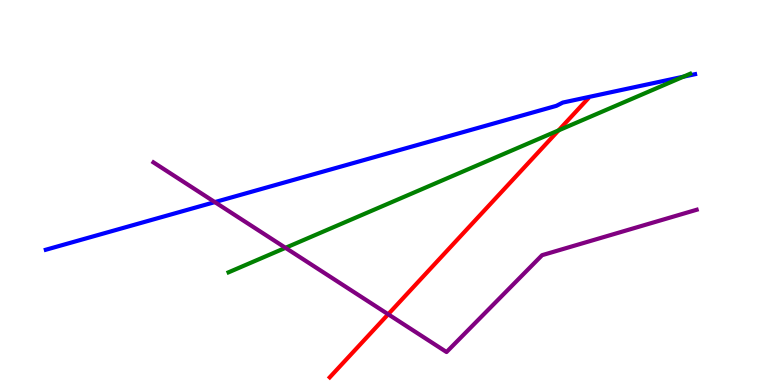[{'lines': ['blue', 'red'], 'intersections': []}, {'lines': ['green', 'red'], 'intersections': [{'x': 7.21, 'y': 6.61}]}, {'lines': ['purple', 'red'], 'intersections': [{'x': 5.01, 'y': 1.84}]}, {'lines': ['blue', 'green'], 'intersections': [{'x': 8.82, 'y': 8.01}]}, {'lines': ['blue', 'purple'], 'intersections': [{'x': 2.77, 'y': 4.75}]}, {'lines': ['green', 'purple'], 'intersections': [{'x': 3.68, 'y': 3.56}]}]